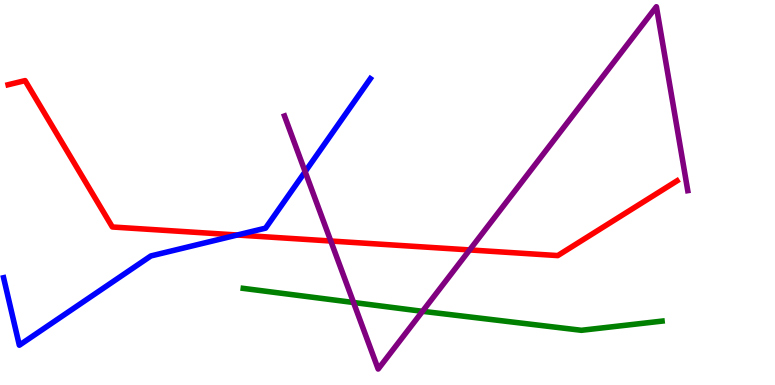[{'lines': ['blue', 'red'], 'intersections': [{'x': 3.06, 'y': 3.9}]}, {'lines': ['green', 'red'], 'intersections': []}, {'lines': ['purple', 'red'], 'intersections': [{'x': 4.27, 'y': 3.74}, {'x': 6.06, 'y': 3.51}]}, {'lines': ['blue', 'green'], 'intersections': []}, {'lines': ['blue', 'purple'], 'intersections': [{'x': 3.94, 'y': 5.54}]}, {'lines': ['green', 'purple'], 'intersections': [{'x': 4.56, 'y': 2.14}, {'x': 5.45, 'y': 1.91}]}]